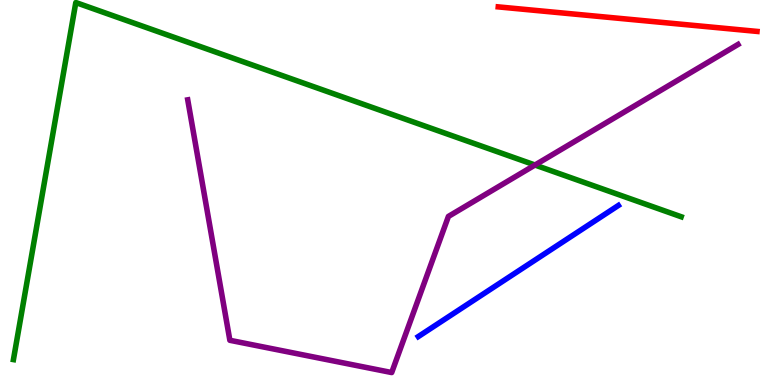[{'lines': ['blue', 'red'], 'intersections': []}, {'lines': ['green', 'red'], 'intersections': []}, {'lines': ['purple', 'red'], 'intersections': []}, {'lines': ['blue', 'green'], 'intersections': []}, {'lines': ['blue', 'purple'], 'intersections': []}, {'lines': ['green', 'purple'], 'intersections': [{'x': 6.9, 'y': 5.71}]}]